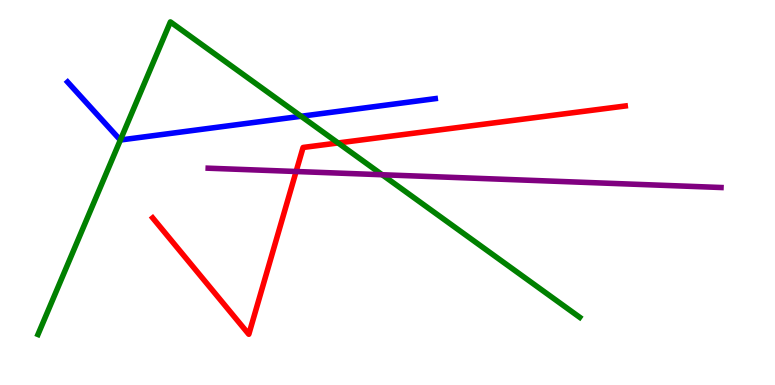[{'lines': ['blue', 'red'], 'intersections': []}, {'lines': ['green', 'red'], 'intersections': [{'x': 4.36, 'y': 6.29}]}, {'lines': ['purple', 'red'], 'intersections': [{'x': 3.82, 'y': 5.55}]}, {'lines': ['blue', 'green'], 'intersections': [{'x': 1.55, 'y': 6.36}, {'x': 3.89, 'y': 6.98}]}, {'lines': ['blue', 'purple'], 'intersections': []}, {'lines': ['green', 'purple'], 'intersections': [{'x': 4.93, 'y': 5.46}]}]